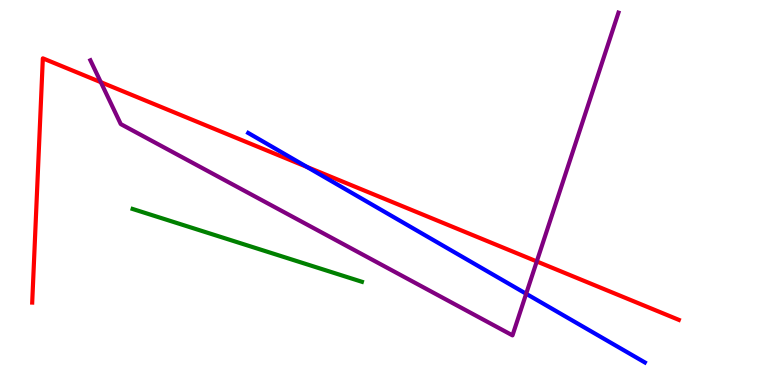[{'lines': ['blue', 'red'], 'intersections': [{'x': 3.96, 'y': 5.66}]}, {'lines': ['green', 'red'], 'intersections': []}, {'lines': ['purple', 'red'], 'intersections': [{'x': 1.3, 'y': 7.87}, {'x': 6.93, 'y': 3.21}]}, {'lines': ['blue', 'green'], 'intersections': []}, {'lines': ['blue', 'purple'], 'intersections': [{'x': 6.79, 'y': 2.37}]}, {'lines': ['green', 'purple'], 'intersections': []}]